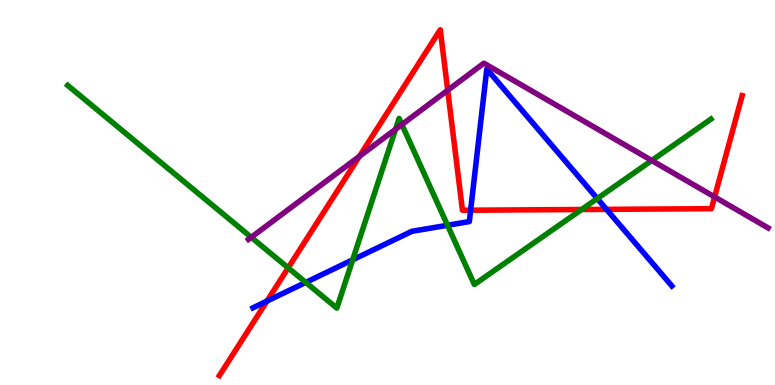[{'lines': ['blue', 'red'], 'intersections': [{'x': 3.44, 'y': 2.18}, {'x': 6.07, 'y': 4.54}, {'x': 7.83, 'y': 4.56}]}, {'lines': ['green', 'red'], 'intersections': [{'x': 3.72, 'y': 3.04}, {'x': 7.5, 'y': 4.56}]}, {'lines': ['purple', 'red'], 'intersections': [{'x': 4.64, 'y': 5.94}, {'x': 5.78, 'y': 7.66}, {'x': 9.22, 'y': 4.89}]}, {'lines': ['blue', 'green'], 'intersections': [{'x': 3.95, 'y': 2.66}, {'x': 4.55, 'y': 3.25}, {'x': 5.77, 'y': 4.15}, {'x': 7.71, 'y': 4.84}]}, {'lines': ['blue', 'purple'], 'intersections': []}, {'lines': ['green', 'purple'], 'intersections': [{'x': 3.24, 'y': 3.84}, {'x': 5.1, 'y': 6.64}, {'x': 5.19, 'y': 6.77}, {'x': 8.41, 'y': 5.83}]}]